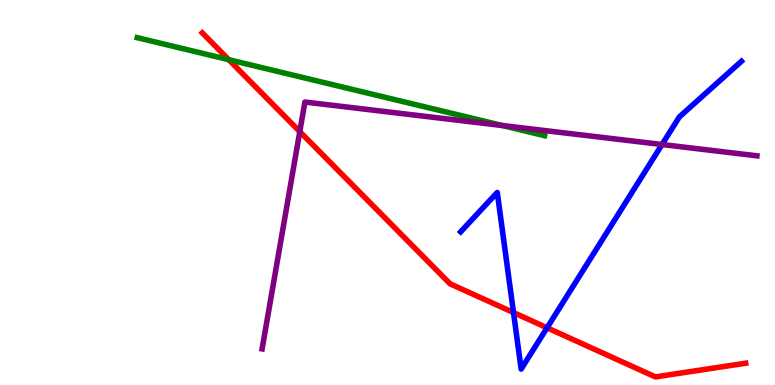[{'lines': ['blue', 'red'], 'intersections': [{'x': 6.63, 'y': 1.88}, {'x': 7.06, 'y': 1.49}]}, {'lines': ['green', 'red'], 'intersections': [{'x': 2.95, 'y': 8.45}]}, {'lines': ['purple', 'red'], 'intersections': [{'x': 3.87, 'y': 6.58}]}, {'lines': ['blue', 'green'], 'intersections': []}, {'lines': ['blue', 'purple'], 'intersections': [{'x': 8.54, 'y': 6.25}]}, {'lines': ['green', 'purple'], 'intersections': [{'x': 6.48, 'y': 6.74}]}]